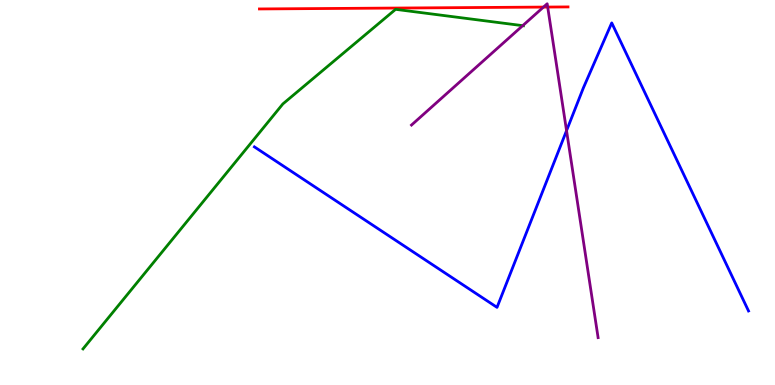[{'lines': ['blue', 'red'], 'intersections': []}, {'lines': ['green', 'red'], 'intersections': []}, {'lines': ['purple', 'red'], 'intersections': [{'x': 7.01, 'y': 9.82}, {'x': 7.07, 'y': 9.82}]}, {'lines': ['blue', 'green'], 'intersections': []}, {'lines': ['blue', 'purple'], 'intersections': [{'x': 7.31, 'y': 6.61}]}, {'lines': ['green', 'purple'], 'intersections': [{'x': 6.74, 'y': 9.33}]}]